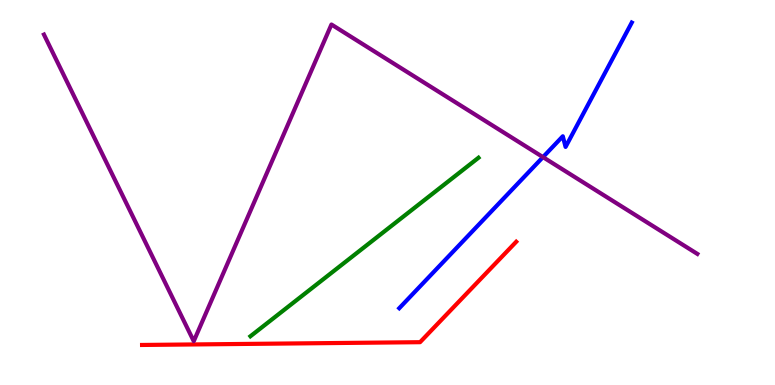[{'lines': ['blue', 'red'], 'intersections': []}, {'lines': ['green', 'red'], 'intersections': []}, {'lines': ['purple', 'red'], 'intersections': []}, {'lines': ['blue', 'green'], 'intersections': []}, {'lines': ['blue', 'purple'], 'intersections': [{'x': 7.01, 'y': 5.92}]}, {'lines': ['green', 'purple'], 'intersections': []}]